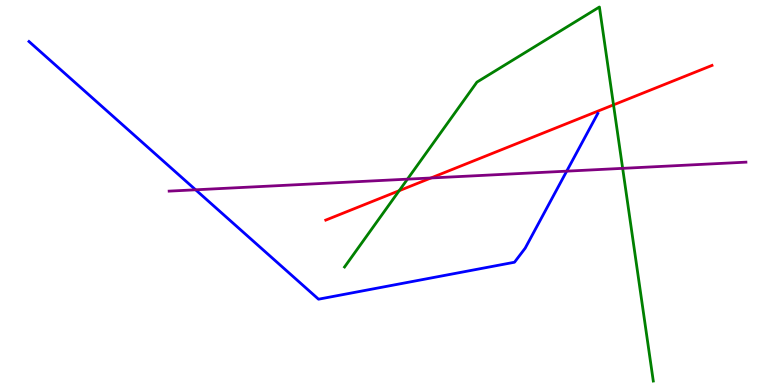[{'lines': ['blue', 'red'], 'intersections': []}, {'lines': ['green', 'red'], 'intersections': [{'x': 5.15, 'y': 5.05}, {'x': 7.92, 'y': 7.28}]}, {'lines': ['purple', 'red'], 'intersections': [{'x': 5.56, 'y': 5.38}]}, {'lines': ['blue', 'green'], 'intersections': []}, {'lines': ['blue', 'purple'], 'intersections': [{'x': 2.52, 'y': 5.07}, {'x': 7.31, 'y': 5.55}]}, {'lines': ['green', 'purple'], 'intersections': [{'x': 5.26, 'y': 5.35}, {'x': 8.03, 'y': 5.63}]}]